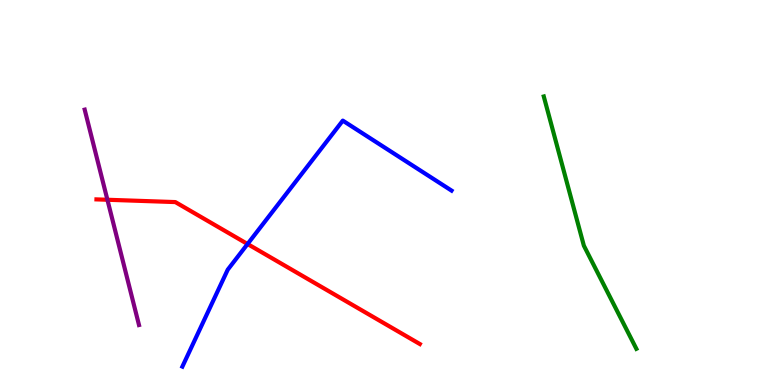[{'lines': ['blue', 'red'], 'intersections': [{'x': 3.19, 'y': 3.66}]}, {'lines': ['green', 'red'], 'intersections': []}, {'lines': ['purple', 'red'], 'intersections': [{'x': 1.39, 'y': 4.81}]}, {'lines': ['blue', 'green'], 'intersections': []}, {'lines': ['blue', 'purple'], 'intersections': []}, {'lines': ['green', 'purple'], 'intersections': []}]